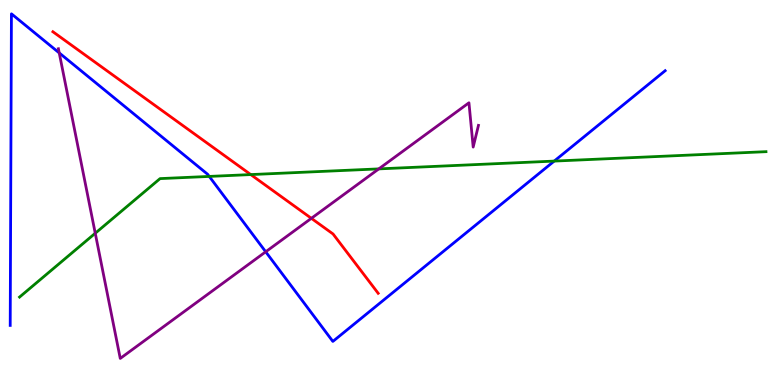[{'lines': ['blue', 'red'], 'intersections': []}, {'lines': ['green', 'red'], 'intersections': [{'x': 3.24, 'y': 5.47}]}, {'lines': ['purple', 'red'], 'intersections': [{'x': 4.02, 'y': 4.33}]}, {'lines': ['blue', 'green'], 'intersections': [{'x': 2.7, 'y': 5.42}, {'x': 7.15, 'y': 5.82}]}, {'lines': ['blue', 'purple'], 'intersections': [{'x': 0.764, 'y': 8.63}, {'x': 3.43, 'y': 3.46}]}, {'lines': ['green', 'purple'], 'intersections': [{'x': 1.23, 'y': 3.94}, {'x': 4.89, 'y': 5.61}]}]